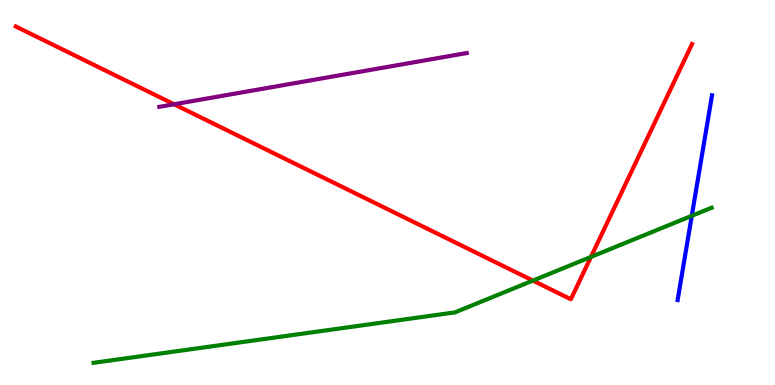[{'lines': ['blue', 'red'], 'intersections': []}, {'lines': ['green', 'red'], 'intersections': [{'x': 6.88, 'y': 2.71}, {'x': 7.63, 'y': 3.33}]}, {'lines': ['purple', 'red'], 'intersections': [{'x': 2.25, 'y': 7.29}]}, {'lines': ['blue', 'green'], 'intersections': [{'x': 8.93, 'y': 4.39}]}, {'lines': ['blue', 'purple'], 'intersections': []}, {'lines': ['green', 'purple'], 'intersections': []}]